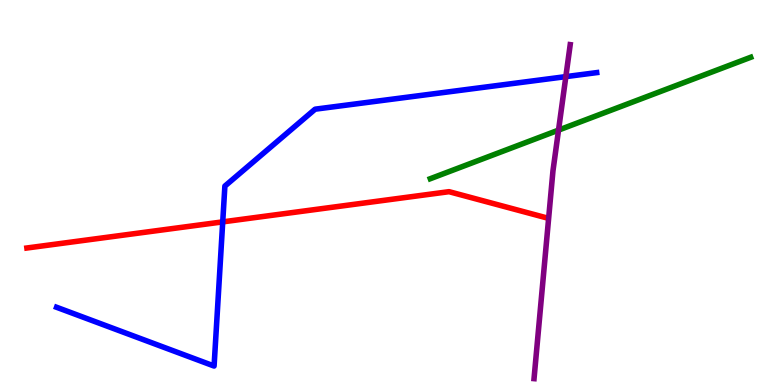[{'lines': ['blue', 'red'], 'intersections': [{'x': 2.87, 'y': 4.24}]}, {'lines': ['green', 'red'], 'intersections': []}, {'lines': ['purple', 'red'], 'intersections': []}, {'lines': ['blue', 'green'], 'intersections': []}, {'lines': ['blue', 'purple'], 'intersections': [{'x': 7.3, 'y': 8.01}]}, {'lines': ['green', 'purple'], 'intersections': [{'x': 7.21, 'y': 6.62}]}]